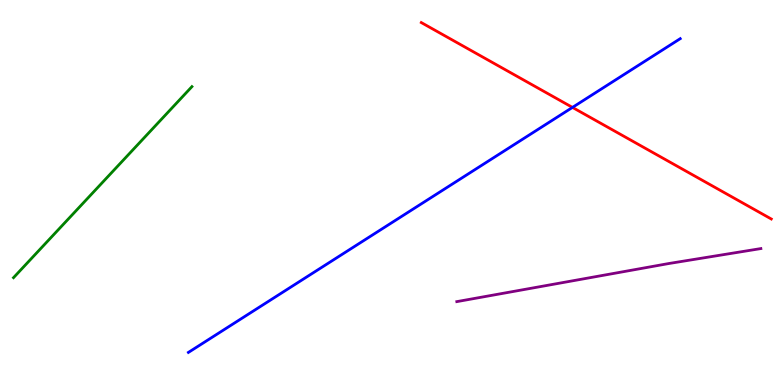[{'lines': ['blue', 'red'], 'intersections': [{'x': 7.39, 'y': 7.21}]}, {'lines': ['green', 'red'], 'intersections': []}, {'lines': ['purple', 'red'], 'intersections': []}, {'lines': ['blue', 'green'], 'intersections': []}, {'lines': ['blue', 'purple'], 'intersections': []}, {'lines': ['green', 'purple'], 'intersections': []}]